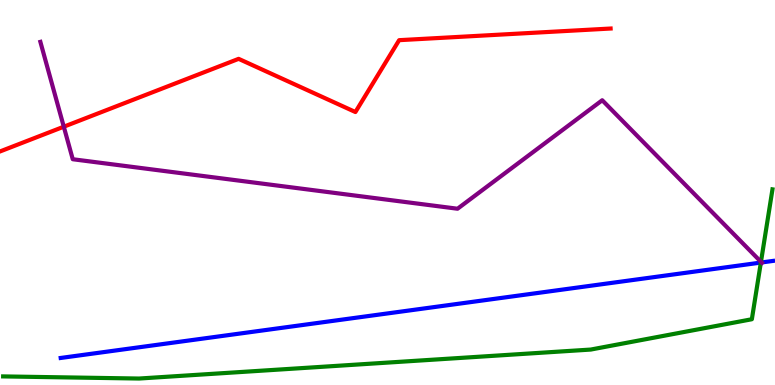[{'lines': ['blue', 'red'], 'intersections': []}, {'lines': ['green', 'red'], 'intersections': []}, {'lines': ['purple', 'red'], 'intersections': [{'x': 0.823, 'y': 6.71}]}, {'lines': ['blue', 'green'], 'intersections': [{'x': 9.82, 'y': 3.18}]}, {'lines': ['blue', 'purple'], 'intersections': [{'x': 9.83, 'y': 3.18}]}, {'lines': ['green', 'purple'], 'intersections': [{'x': 9.82, 'y': 3.2}]}]